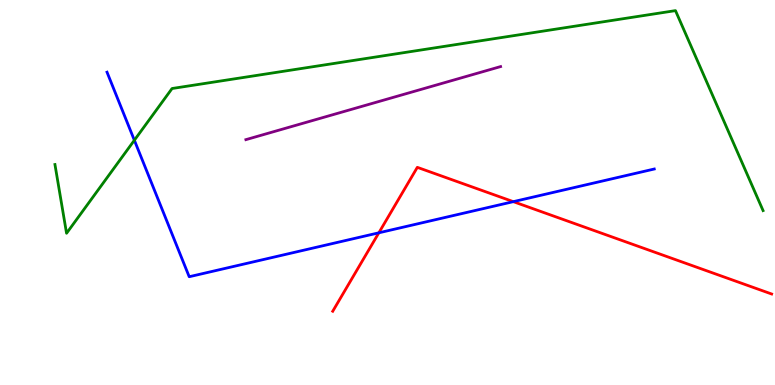[{'lines': ['blue', 'red'], 'intersections': [{'x': 4.89, 'y': 3.95}, {'x': 6.62, 'y': 4.76}]}, {'lines': ['green', 'red'], 'intersections': []}, {'lines': ['purple', 'red'], 'intersections': []}, {'lines': ['blue', 'green'], 'intersections': [{'x': 1.73, 'y': 6.36}]}, {'lines': ['blue', 'purple'], 'intersections': []}, {'lines': ['green', 'purple'], 'intersections': []}]